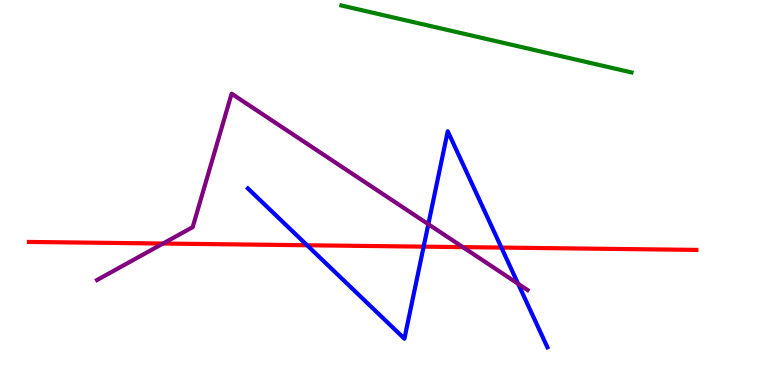[{'lines': ['blue', 'red'], 'intersections': [{'x': 3.96, 'y': 3.63}, {'x': 5.47, 'y': 3.59}, {'x': 6.47, 'y': 3.57}]}, {'lines': ['green', 'red'], 'intersections': []}, {'lines': ['purple', 'red'], 'intersections': [{'x': 2.1, 'y': 3.67}, {'x': 5.97, 'y': 3.58}]}, {'lines': ['blue', 'green'], 'intersections': []}, {'lines': ['blue', 'purple'], 'intersections': [{'x': 5.53, 'y': 4.18}, {'x': 6.69, 'y': 2.63}]}, {'lines': ['green', 'purple'], 'intersections': []}]